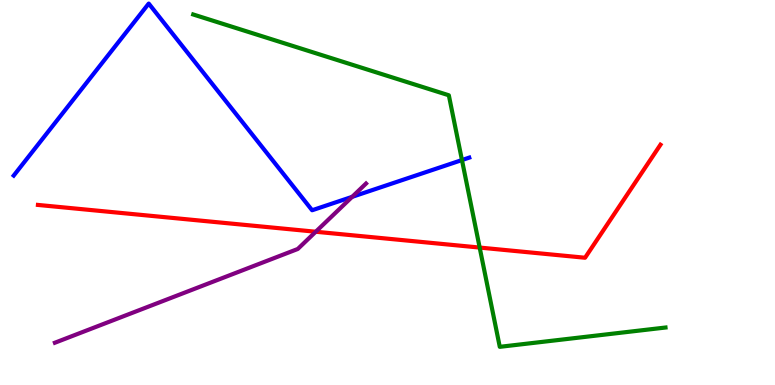[{'lines': ['blue', 'red'], 'intersections': []}, {'lines': ['green', 'red'], 'intersections': [{'x': 6.19, 'y': 3.57}]}, {'lines': ['purple', 'red'], 'intersections': [{'x': 4.07, 'y': 3.98}]}, {'lines': ['blue', 'green'], 'intersections': [{'x': 5.96, 'y': 5.84}]}, {'lines': ['blue', 'purple'], 'intersections': [{'x': 4.54, 'y': 4.89}]}, {'lines': ['green', 'purple'], 'intersections': []}]